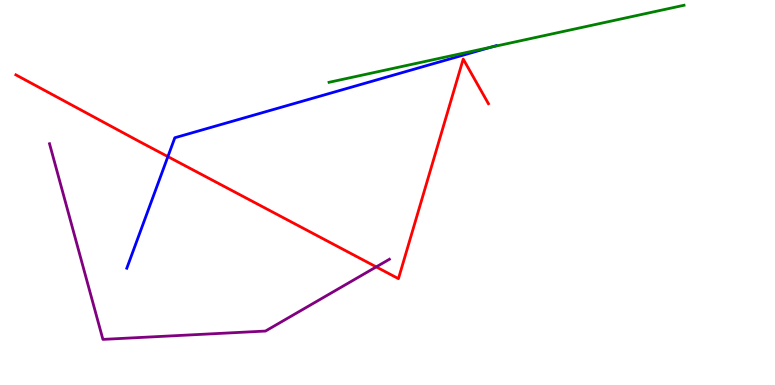[{'lines': ['blue', 'red'], 'intersections': [{'x': 2.17, 'y': 5.93}]}, {'lines': ['green', 'red'], 'intersections': []}, {'lines': ['purple', 'red'], 'intersections': [{'x': 4.85, 'y': 3.07}]}, {'lines': ['blue', 'green'], 'intersections': [{'x': 6.34, 'y': 8.78}]}, {'lines': ['blue', 'purple'], 'intersections': []}, {'lines': ['green', 'purple'], 'intersections': []}]